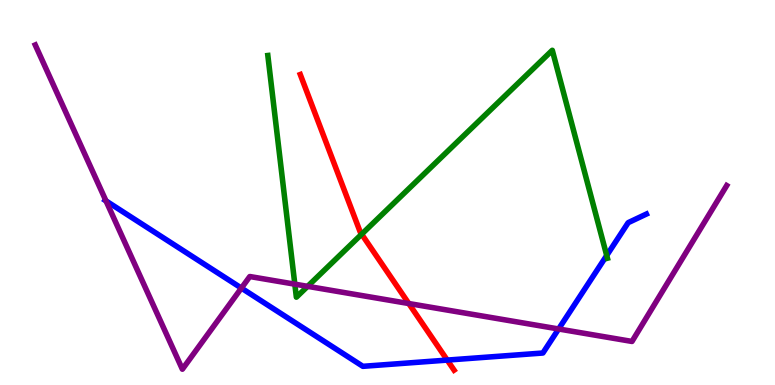[{'lines': ['blue', 'red'], 'intersections': [{'x': 5.77, 'y': 0.647}]}, {'lines': ['green', 'red'], 'intersections': [{'x': 4.67, 'y': 3.92}]}, {'lines': ['purple', 'red'], 'intersections': [{'x': 5.27, 'y': 2.12}]}, {'lines': ['blue', 'green'], 'intersections': [{'x': 7.83, 'y': 3.36}]}, {'lines': ['blue', 'purple'], 'intersections': [{'x': 1.37, 'y': 4.78}, {'x': 3.11, 'y': 2.52}, {'x': 7.21, 'y': 1.46}]}, {'lines': ['green', 'purple'], 'intersections': [{'x': 3.8, 'y': 2.62}, {'x': 3.97, 'y': 2.56}]}]